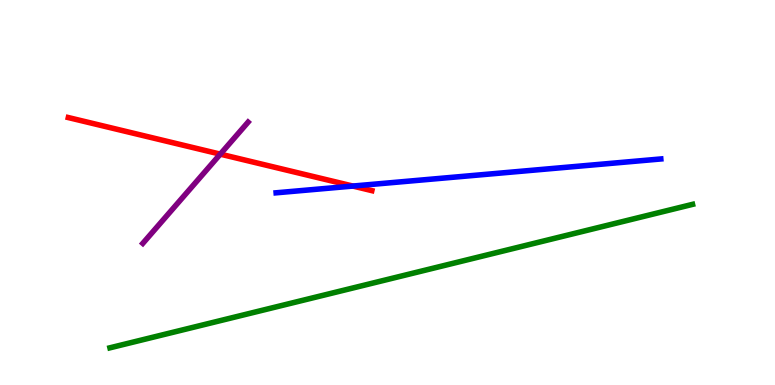[{'lines': ['blue', 'red'], 'intersections': [{'x': 4.55, 'y': 5.17}]}, {'lines': ['green', 'red'], 'intersections': []}, {'lines': ['purple', 'red'], 'intersections': [{'x': 2.84, 'y': 6.0}]}, {'lines': ['blue', 'green'], 'intersections': []}, {'lines': ['blue', 'purple'], 'intersections': []}, {'lines': ['green', 'purple'], 'intersections': []}]